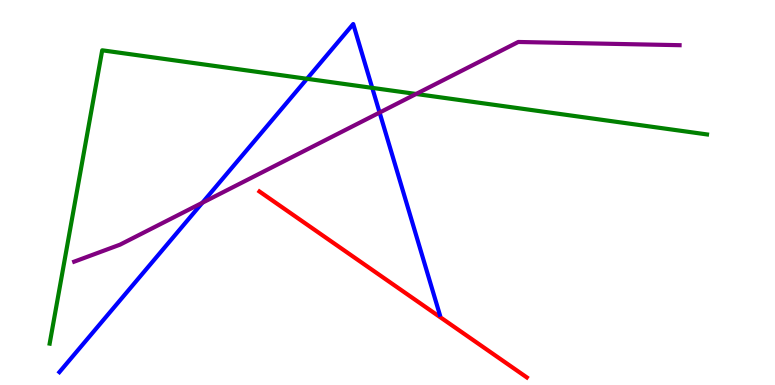[{'lines': ['blue', 'red'], 'intersections': []}, {'lines': ['green', 'red'], 'intersections': []}, {'lines': ['purple', 'red'], 'intersections': []}, {'lines': ['blue', 'green'], 'intersections': [{'x': 3.96, 'y': 7.95}, {'x': 4.8, 'y': 7.72}]}, {'lines': ['blue', 'purple'], 'intersections': [{'x': 2.61, 'y': 4.73}, {'x': 4.9, 'y': 7.08}]}, {'lines': ['green', 'purple'], 'intersections': [{'x': 5.37, 'y': 7.56}]}]